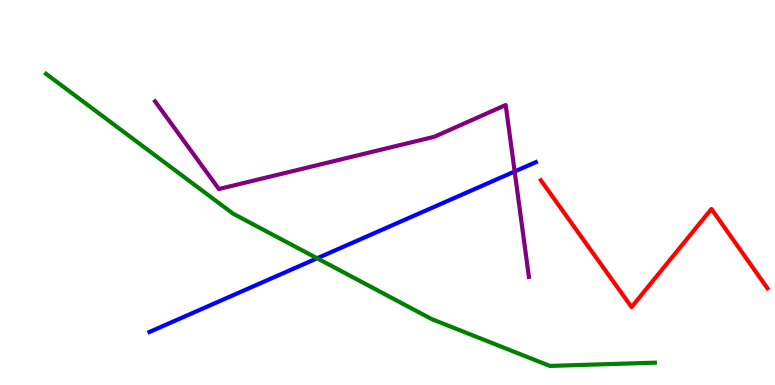[{'lines': ['blue', 'red'], 'intersections': []}, {'lines': ['green', 'red'], 'intersections': []}, {'lines': ['purple', 'red'], 'intersections': []}, {'lines': ['blue', 'green'], 'intersections': [{'x': 4.09, 'y': 3.29}]}, {'lines': ['blue', 'purple'], 'intersections': [{'x': 6.64, 'y': 5.55}]}, {'lines': ['green', 'purple'], 'intersections': []}]